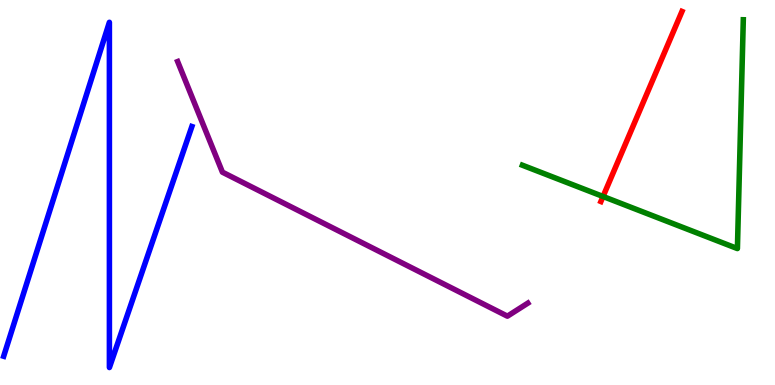[{'lines': ['blue', 'red'], 'intersections': []}, {'lines': ['green', 'red'], 'intersections': [{'x': 7.78, 'y': 4.9}]}, {'lines': ['purple', 'red'], 'intersections': []}, {'lines': ['blue', 'green'], 'intersections': []}, {'lines': ['blue', 'purple'], 'intersections': []}, {'lines': ['green', 'purple'], 'intersections': []}]